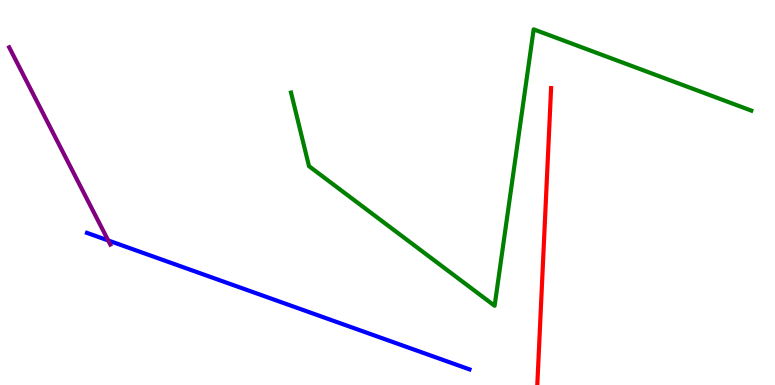[{'lines': ['blue', 'red'], 'intersections': []}, {'lines': ['green', 'red'], 'intersections': []}, {'lines': ['purple', 'red'], 'intersections': []}, {'lines': ['blue', 'green'], 'intersections': []}, {'lines': ['blue', 'purple'], 'intersections': [{'x': 1.4, 'y': 3.75}]}, {'lines': ['green', 'purple'], 'intersections': []}]